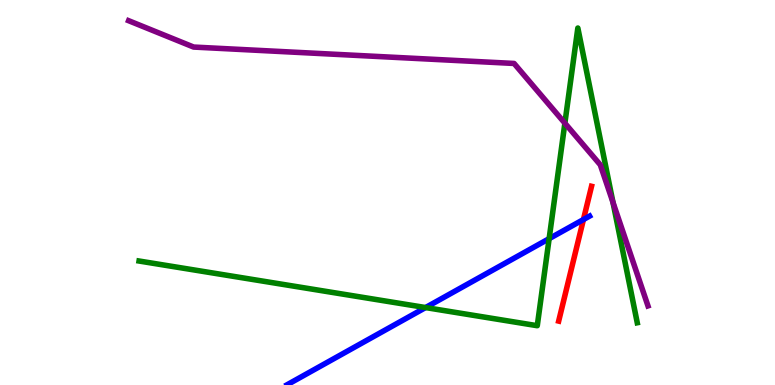[{'lines': ['blue', 'red'], 'intersections': [{'x': 7.53, 'y': 4.3}]}, {'lines': ['green', 'red'], 'intersections': []}, {'lines': ['purple', 'red'], 'intersections': []}, {'lines': ['blue', 'green'], 'intersections': [{'x': 5.49, 'y': 2.01}, {'x': 7.09, 'y': 3.8}]}, {'lines': ['blue', 'purple'], 'intersections': []}, {'lines': ['green', 'purple'], 'intersections': [{'x': 7.29, 'y': 6.8}, {'x': 7.91, 'y': 4.74}]}]